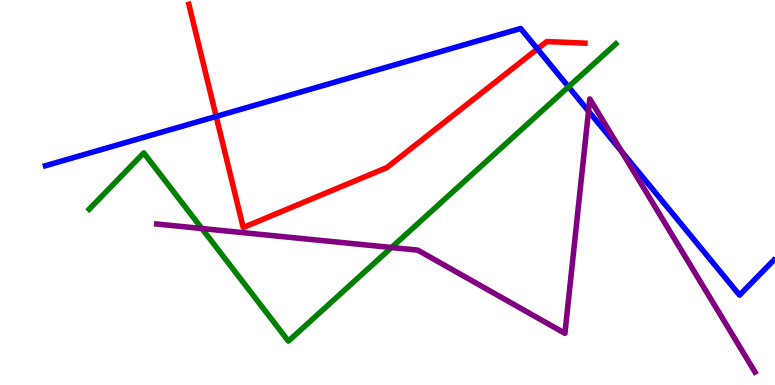[{'lines': ['blue', 'red'], 'intersections': [{'x': 2.79, 'y': 6.98}, {'x': 6.93, 'y': 8.73}]}, {'lines': ['green', 'red'], 'intersections': []}, {'lines': ['purple', 'red'], 'intersections': []}, {'lines': ['blue', 'green'], 'intersections': [{'x': 7.34, 'y': 7.75}]}, {'lines': ['blue', 'purple'], 'intersections': [{'x': 7.59, 'y': 7.11}, {'x': 8.02, 'y': 6.07}]}, {'lines': ['green', 'purple'], 'intersections': [{'x': 2.61, 'y': 4.06}, {'x': 5.05, 'y': 3.57}]}]